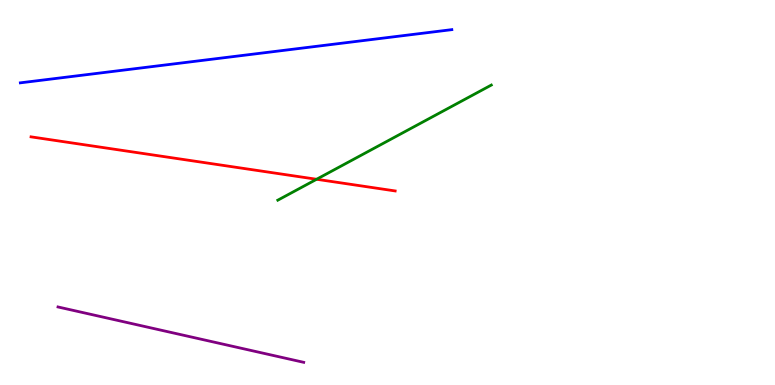[{'lines': ['blue', 'red'], 'intersections': []}, {'lines': ['green', 'red'], 'intersections': [{'x': 4.09, 'y': 5.34}]}, {'lines': ['purple', 'red'], 'intersections': []}, {'lines': ['blue', 'green'], 'intersections': []}, {'lines': ['blue', 'purple'], 'intersections': []}, {'lines': ['green', 'purple'], 'intersections': []}]